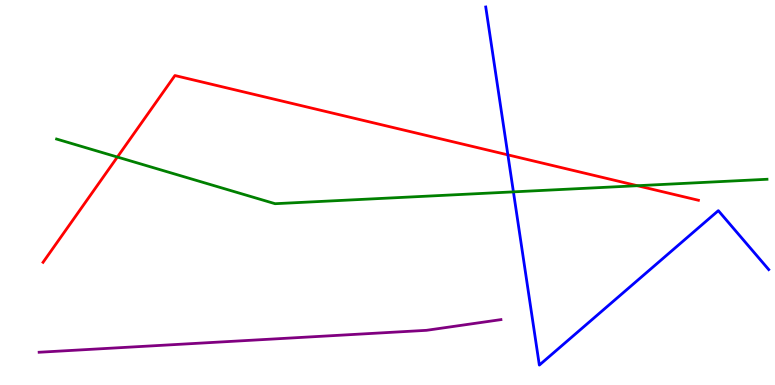[{'lines': ['blue', 'red'], 'intersections': [{'x': 6.55, 'y': 5.98}]}, {'lines': ['green', 'red'], 'intersections': [{'x': 1.51, 'y': 5.92}, {'x': 8.22, 'y': 5.18}]}, {'lines': ['purple', 'red'], 'intersections': []}, {'lines': ['blue', 'green'], 'intersections': [{'x': 6.62, 'y': 5.02}]}, {'lines': ['blue', 'purple'], 'intersections': []}, {'lines': ['green', 'purple'], 'intersections': []}]